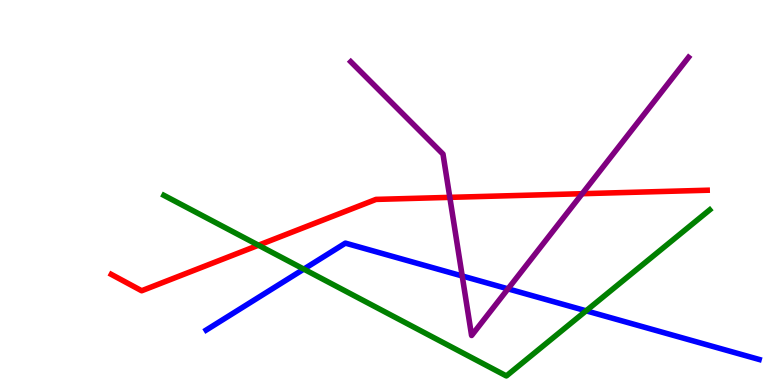[{'lines': ['blue', 'red'], 'intersections': []}, {'lines': ['green', 'red'], 'intersections': [{'x': 3.34, 'y': 3.63}]}, {'lines': ['purple', 'red'], 'intersections': [{'x': 5.8, 'y': 4.87}, {'x': 7.51, 'y': 4.97}]}, {'lines': ['blue', 'green'], 'intersections': [{'x': 3.92, 'y': 3.01}, {'x': 7.56, 'y': 1.93}]}, {'lines': ['blue', 'purple'], 'intersections': [{'x': 5.96, 'y': 2.83}, {'x': 6.55, 'y': 2.5}]}, {'lines': ['green', 'purple'], 'intersections': []}]